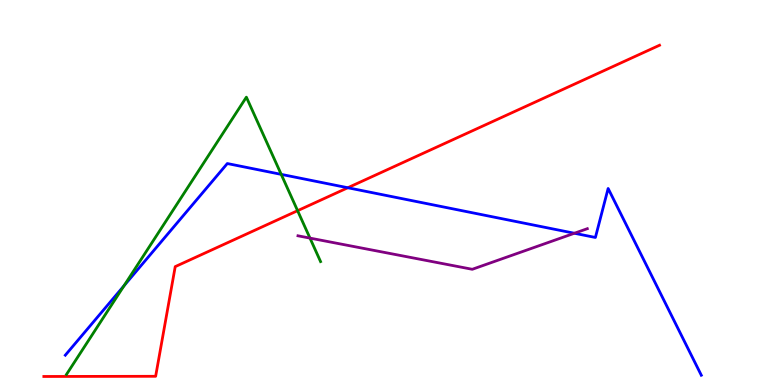[{'lines': ['blue', 'red'], 'intersections': [{'x': 4.49, 'y': 5.12}]}, {'lines': ['green', 'red'], 'intersections': [{'x': 3.84, 'y': 4.53}]}, {'lines': ['purple', 'red'], 'intersections': []}, {'lines': ['blue', 'green'], 'intersections': [{'x': 1.6, 'y': 2.58}, {'x': 3.63, 'y': 5.47}]}, {'lines': ['blue', 'purple'], 'intersections': [{'x': 7.41, 'y': 3.94}]}, {'lines': ['green', 'purple'], 'intersections': [{'x': 4.0, 'y': 3.82}]}]